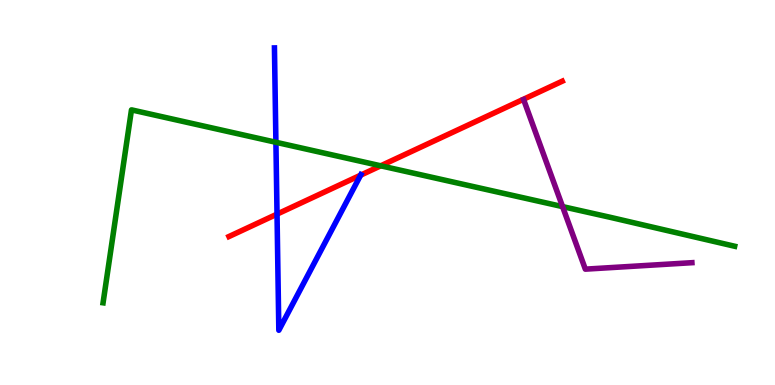[{'lines': ['blue', 'red'], 'intersections': [{'x': 3.57, 'y': 4.44}, {'x': 4.65, 'y': 5.45}]}, {'lines': ['green', 'red'], 'intersections': [{'x': 4.91, 'y': 5.69}]}, {'lines': ['purple', 'red'], 'intersections': []}, {'lines': ['blue', 'green'], 'intersections': [{'x': 3.56, 'y': 6.3}]}, {'lines': ['blue', 'purple'], 'intersections': []}, {'lines': ['green', 'purple'], 'intersections': [{'x': 7.26, 'y': 4.63}]}]